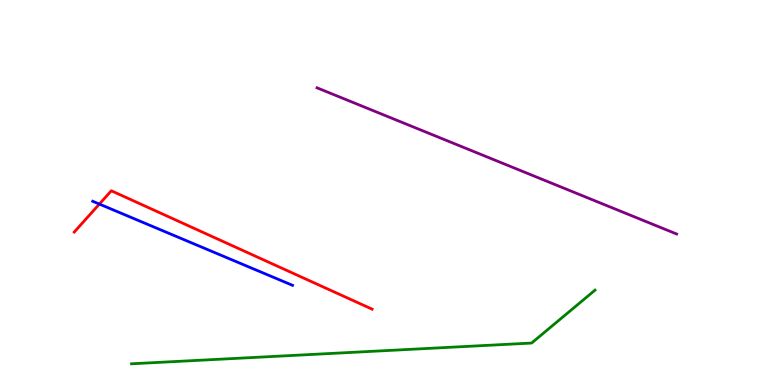[{'lines': ['blue', 'red'], 'intersections': [{'x': 1.28, 'y': 4.7}]}, {'lines': ['green', 'red'], 'intersections': []}, {'lines': ['purple', 'red'], 'intersections': []}, {'lines': ['blue', 'green'], 'intersections': []}, {'lines': ['blue', 'purple'], 'intersections': []}, {'lines': ['green', 'purple'], 'intersections': []}]